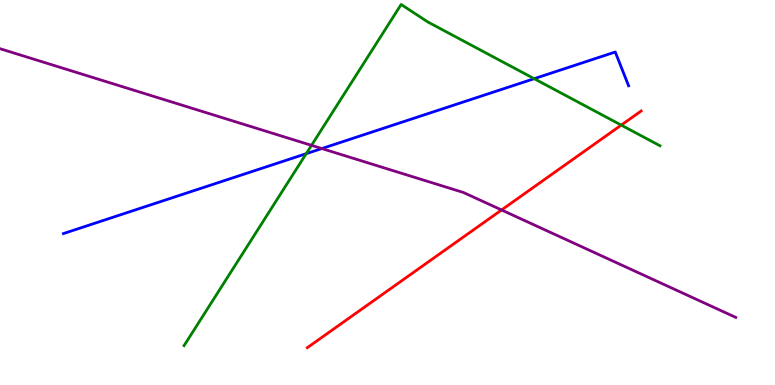[{'lines': ['blue', 'red'], 'intersections': []}, {'lines': ['green', 'red'], 'intersections': [{'x': 8.02, 'y': 6.75}]}, {'lines': ['purple', 'red'], 'intersections': [{'x': 6.47, 'y': 4.55}]}, {'lines': ['blue', 'green'], 'intersections': [{'x': 3.95, 'y': 6.01}, {'x': 6.89, 'y': 7.96}]}, {'lines': ['blue', 'purple'], 'intersections': [{'x': 4.15, 'y': 6.14}]}, {'lines': ['green', 'purple'], 'intersections': [{'x': 4.02, 'y': 6.22}]}]